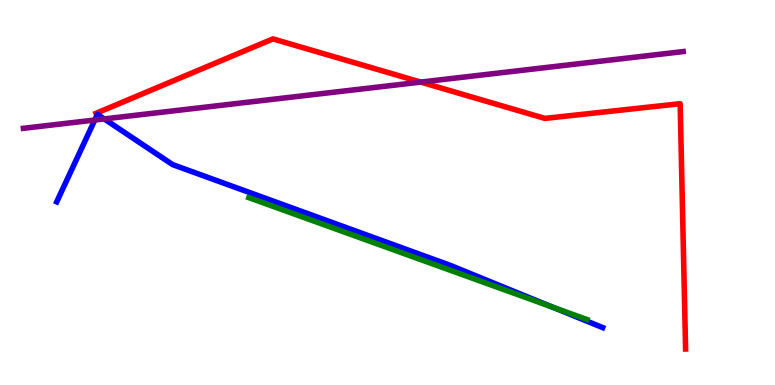[{'lines': ['blue', 'red'], 'intersections': []}, {'lines': ['green', 'red'], 'intersections': []}, {'lines': ['purple', 'red'], 'intersections': [{'x': 5.43, 'y': 7.87}]}, {'lines': ['blue', 'green'], 'intersections': [{'x': 7.13, 'y': 2.02}]}, {'lines': ['blue', 'purple'], 'intersections': [{'x': 1.22, 'y': 6.88}, {'x': 1.34, 'y': 6.91}]}, {'lines': ['green', 'purple'], 'intersections': []}]